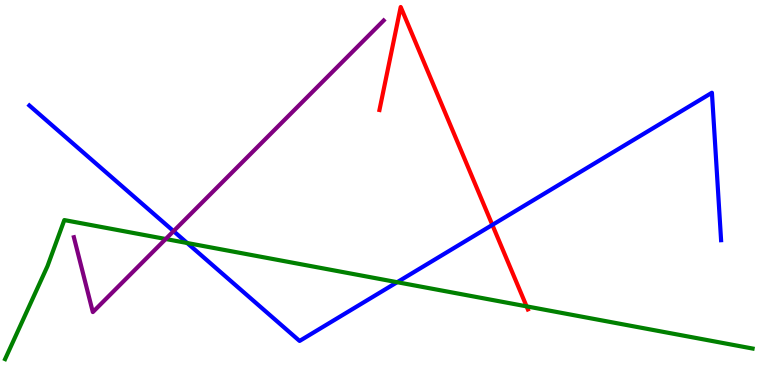[{'lines': ['blue', 'red'], 'intersections': [{'x': 6.35, 'y': 4.16}]}, {'lines': ['green', 'red'], 'intersections': [{'x': 6.79, 'y': 2.04}]}, {'lines': ['purple', 'red'], 'intersections': []}, {'lines': ['blue', 'green'], 'intersections': [{'x': 2.42, 'y': 3.69}, {'x': 5.12, 'y': 2.67}]}, {'lines': ['blue', 'purple'], 'intersections': [{'x': 2.24, 'y': 4.0}]}, {'lines': ['green', 'purple'], 'intersections': [{'x': 2.14, 'y': 3.79}]}]